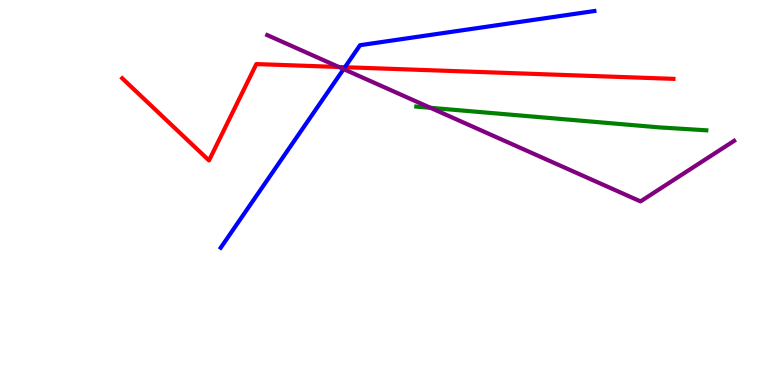[{'lines': ['blue', 'red'], 'intersections': [{'x': 4.45, 'y': 8.25}]}, {'lines': ['green', 'red'], 'intersections': []}, {'lines': ['purple', 'red'], 'intersections': [{'x': 4.37, 'y': 8.26}]}, {'lines': ['blue', 'green'], 'intersections': []}, {'lines': ['blue', 'purple'], 'intersections': [{'x': 4.43, 'y': 8.2}]}, {'lines': ['green', 'purple'], 'intersections': [{'x': 5.55, 'y': 7.2}]}]